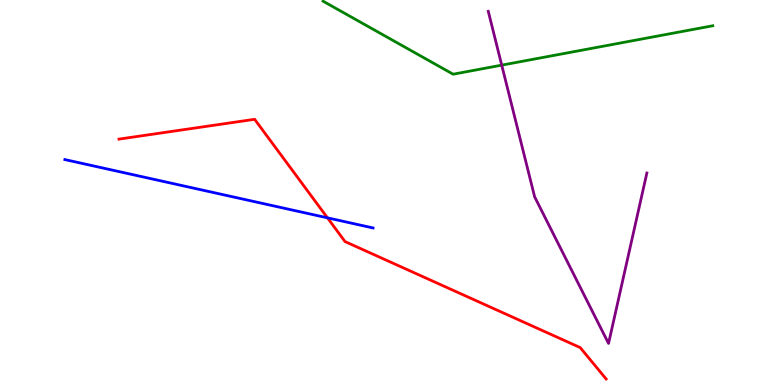[{'lines': ['blue', 'red'], 'intersections': [{'x': 4.23, 'y': 4.34}]}, {'lines': ['green', 'red'], 'intersections': []}, {'lines': ['purple', 'red'], 'intersections': []}, {'lines': ['blue', 'green'], 'intersections': []}, {'lines': ['blue', 'purple'], 'intersections': []}, {'lines': ['green', 'purple'], 'intersections': [{'x': 6.47, 'y': 8.31}]}]